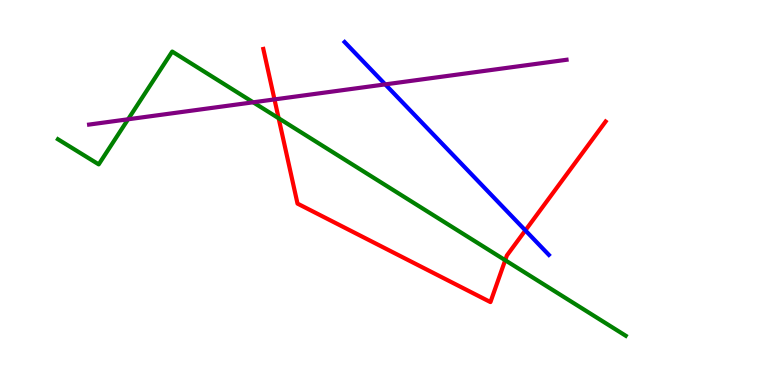[{'lines': ['blue', 'red'], 'intersections': [{'x': 6.78, 'y': 4.02}]}, {'lines': ['green', 'red'], 'intersections': [{'x': 3.6, 'y': 6.93}, {'x': 6.52, 'y': 3.24}]}, {'lines': ['purple', 'red'], 'intersections': [{'x': 3.54, 'y': 7.42}]}, {'lines': ['blue', 'green'], 'intersections': []}, {'lines': ['blue', 'purple'], 'intersections': [{'x': 4.97, 'y': 7.81}]}, {'lines': ['green', 'purple'], 'intersections': [{'x': 1.65, 'y': 6.9}, {'x': 3.27, 'y': 7.34}]}]